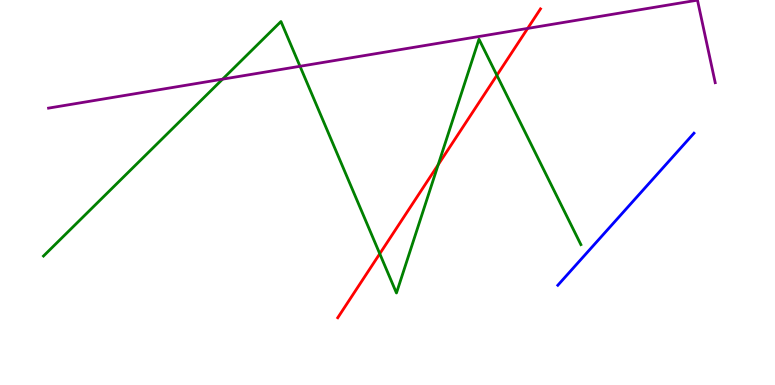[{'lines': ['blue', 'red'], 'intersections': []}, {'lines': ['green', 'red'], 'intersections': [{'x': 4.9, 'y': 3.41}, {'x': 5.65, 'y': 5.72}, {'x': 6.41, 'y': 8.04}]}, {'lines': ['purple', 'red'], 'intersections': [{'x': 6.81, 'y': 9.26}]}, {'lines': ['blue', 'green'], 'intersections': []}, {'lines': ['blue', 'purple'], 'intersections': []}, {'lines': ['green', 'purple'], 'intersections': [{'x': 2.87, 'y': 7.94}, {'x': 3.87, 'y': 8.28}]}]